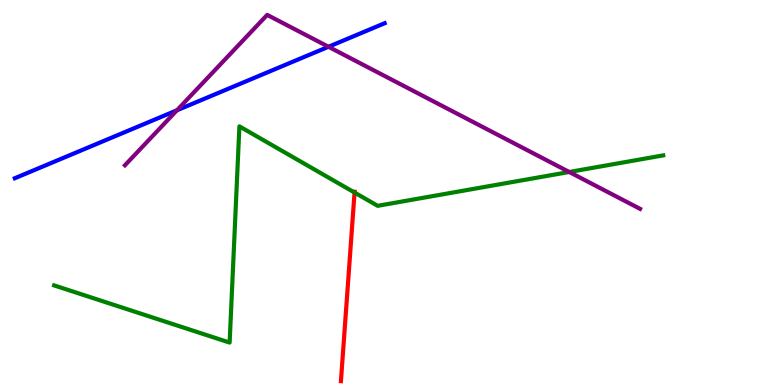[{'lines': ['blue', 'red'], 'intersections': []}, {'lines': ['green', 'red'], 'intersections': [{'x': 4.57, 'y': 5.0}]}, {'lines': ['purple', 'red'], 'intersections': []}, {'lines': ['blue', 'green'], 'intersections': []}, {'lines': ['blue', 'purple'], 'intersections': [{'x': 2.28, 'y': 7.14}, {'x': 4.24, 'y': 8.79}]}, {'lines': ['green', 'purple'], 'intersections': [{'x': 7.34, 'y': 5.53}]}]